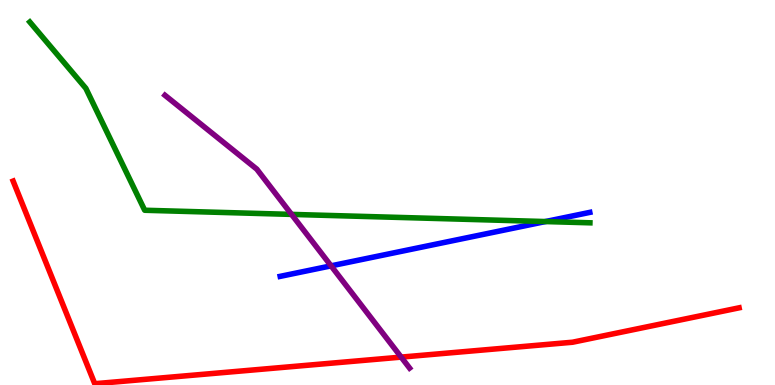[{'lines': ['blue', 'red'], 'intersections': []}, {'lines': ['green', 'red'], 'intersections': []}, {'lines': ['purple', 'red'], 'intersections': [{'x': 5.18, 'y': 0.724}]}, {'lines': ['blue', 'green'], 'intersections': [{'x': 7.04, 'y': 4.25}]}, {'lines': ['blue', 'purple'], 'intersections': [{'x': 4.27, 'y': 3.09}]}, {'lines': ['green', 'purple'], 'intersections': [{'x': 3.76, 'y': 4.43}]}]